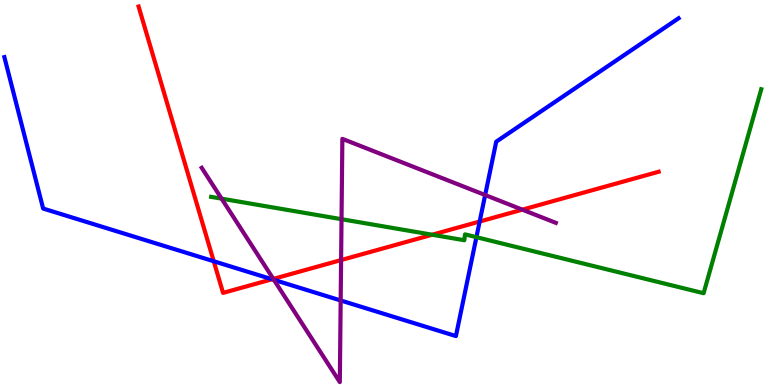[{'lines': ['blue', 'red'], 'intersections': [{'x': 2.76, 'y': 3.21}, {'x': 3.51, 'y': 2.75}, {'x': 6.19, 'y': 4.25}]}, {'lines': ['green', 'red'], 'intersections': [{'x': 5.58, 'y': 3.9}]}, {'lines': ['purple', 'red'], 'intersections': [{'x': 3.53, 'y': 2.76}, {'x': 4.4, 'y': 3.25}, {'x': 6.74, 'y': 4.55}]}, {'lines': ['blue', 'green'], 'intersections': [{'x': 6.15, 'y': 3.84}]}, {'lines': ['blue', 'purple'], 'intersections': [{'x': 3.53, 'y': 2.73}, {'x': 4.4, 'y': 2.2}, {'x': 6.26, 'y': 4.93}]}, {'lines': ['green', 'purple'], 'intersections': [{'x': 2.86, 'y': 4.84}, {'x': 4.41, 'y': 4.31}]}]